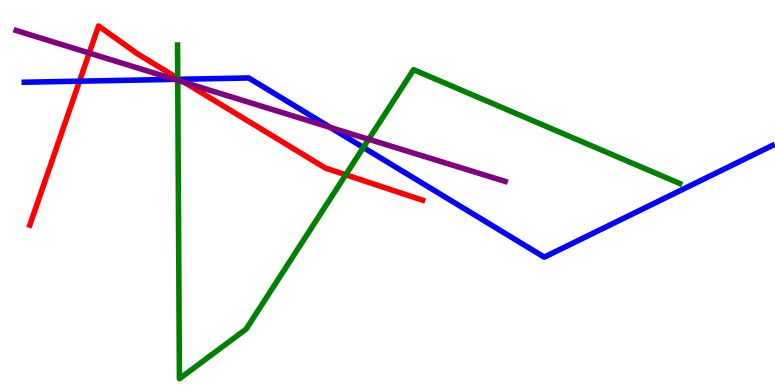[{'lines': ['blue', 'red'], 'intersections': [{'x': 1.03, 'y': 7.89}, {'x': 2.31, 'y': 7.94}]}, {'lines': ['green', 'red'], 'intersections': [{'x': 2.29, 'y': 7.97}, {'x': 4.46, 'y': 5.46}]}, {'lines': ['purple', 'red'], 'intersections': [{'x': 1.15, 'y': 8.62}, {'x': 2.38, 'y': 7.86}]}, {'lines': ['blue', 'green'], 'intersections': [{'x': 2.29, 'y': 7.94}, {'x': 4.69, 'y': 6.17}]}, {'lines': ['blue', 'purple'], 'intersections': [{'x': 2.25, 'y': 7.94}, {'x': 4.26, 'y': 6.69}]}, {'lines': ['green', 'purple'], 'intersections': [{'x': 2.29, 'y': 7.91}, {'x': 4.76, 'y': 6.38}]}]